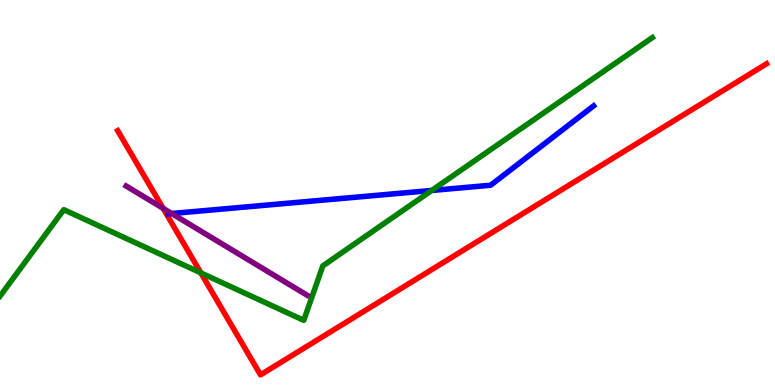[{'lines': ['blue', 'red'], 'intersections': []}, {'lines': ['green', 'red'], 'intersections': [{'x': 2.59, 'y': 2.91}]}, {'lines': ['purple', 'red'], 'intersections': [{'x': 2.1, 'y': 4.59}]}, {'lines': ['blue', 'green'], 'intersections': [{'x': 5.57, 'y': 5.05}]}, {'lines': ['blue', 'purple'], 'intersections': [{'x': 2.22, 'y': 4.45}]}, {'lines': ['green', 'purple'], 'intersections': []}]